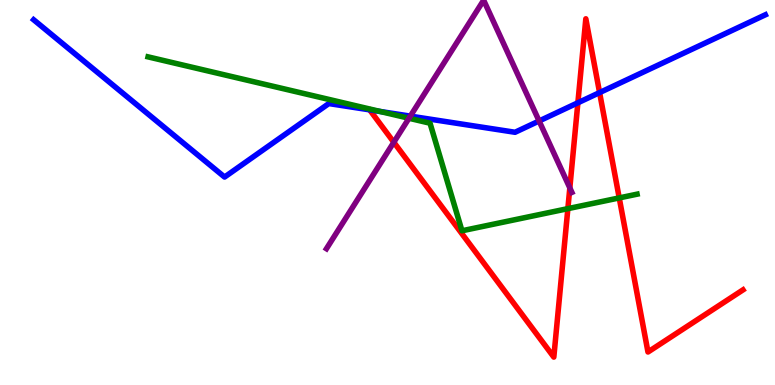[{'lines': ['blue', 'red'], 'intersections': [{'x': 7.46, 'y': 7.33}, {'x': 7.74, 'y': 7.59}]}, {'lines': ['green', 'red'], 'intersections': [{'x': 7.33, 'y': 4.58}, {'x': 7.99, 'y': 4.86}]}, {'lines': ['purple', 'red'], 'intersections': [{'x': 5.08, 'y': 6.31}, {'x': 7.35, 'y': 5.12}]}, {'lines': ['blue', 'green'], 'intersections': [{'x': 4.9, 'y': 7.1}]}, {'lines': ['blue', 'purple'], 'intersections': [{'x': 5.29, 'y': 6.98}, {'x': 6.96, 'y': 6.86}]}, {'lines': ['green', 'purple'], 'intersections': [{'x': 5.28, 'y': 6.93}]}]